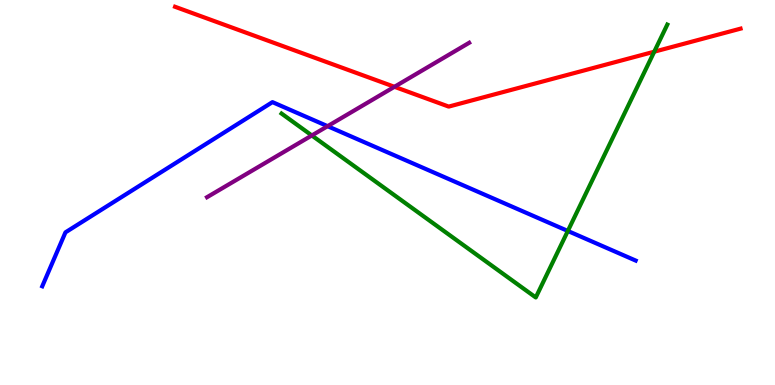[{'lines': ['blue', 'red'], 'intersections': []}, {'lines': ['green', 'red'], 'intersections': [{'x': 8.44, 'y': 8.66}]}, {'lines': ['purple', 'red'], 'intersections': [{'x': 5.09, 'y': 7.75}]}, {'lines': ['blue', 'green'], 'intersections': [{'x': 7.33, 'y': 4.0}]}, {'lines': ['blue', 'purple'], 'intersections': [{'x': 4.23, 'y': 6.72}]}, {'lines': ['green', 'purple'], 'intersections': [{'x': 4.02, 'y': 6.48}]}]